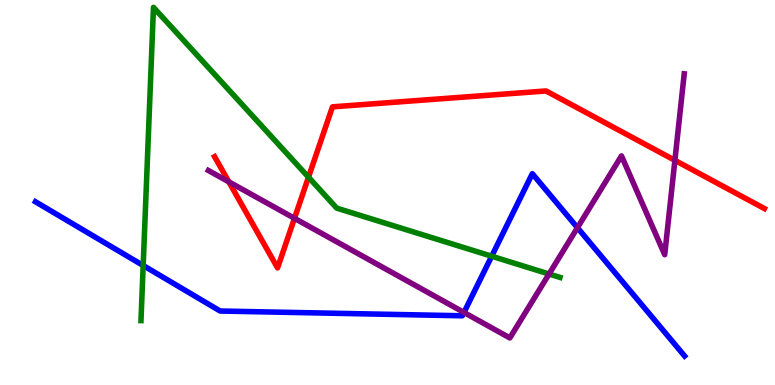[{'lines': ['blue', 'red'], 'intersections': []}, {'lines': ['green', 'red'], 'intersections': [{'x': 3.98, 'y': 5.4}]}, {'lines': ['purple', 'red'], 'intersections': [{'x': 2.95, 'y': 5.28}, {'x': 3.8, 'y': 4.33}, {'x': 8.71, 'y': 5.84}]}, {'lines': ['blue', 'green'], 'intersections': [{'x': 1.85, 'y': 3.1}, {'x': 6.34, 'y': 3.35}]}, {'lines': ['blue', 'purple'], 'intersections': [{'x': 5.99, 'y': 1.88}, {'x': 7.45, 'y': 4.09}]}, {'lines': ['green', 'purple'], 'intersections': [{'x': 7.08, 'y': 2.88}]}]